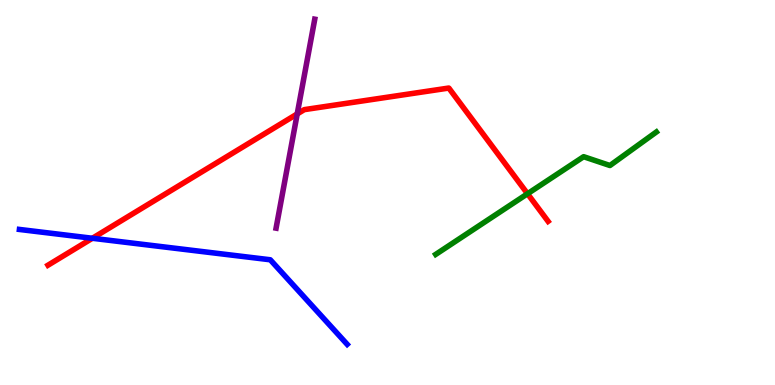[{'lines': ['blue', 'red'], 'intersections': [{'x': 1.19, 'y': 3.81}]}, {'lines': ['green', 'red'], 'intersections': [{'x': 6.81, 'y': 4.97}]}, {'lines': ['purple', 'red'], 'intersections': [{'x': 3.84, 'y': 7.04}]}, {'lines': ['blue', 'green'], 'intersections': []}, {'lines': ['blue', 'purple'], 'intersections': []}, {'lines': ['green', 'purple'], 'intersections': []}]